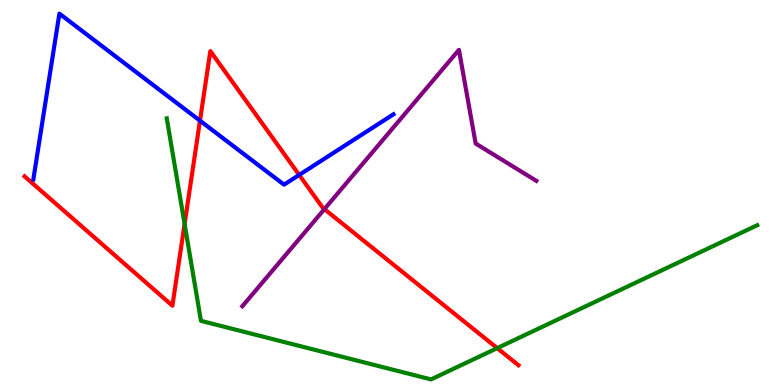[{'lines': ['blue', 'red'], 'intersections': [{'x': 2.58, 'y': 6.87}, {'x': 3.86, 'y': 5.46}]}, {'lines': ['green', 'red'], 'intersections': [{'x': 2.38, 'y': 4.18}, {'x': 6.42, 'y': 0.958}]}, {'lines': ['purple', 'red'], 'intersections': [{'x': 4.19, 'y': 4.57}]}, {'lines': ['blue', 'green'], 'intersections': []}, {'lines': ['blue', 'purple'], 'intersections': []}, {'lines': ['green', 'purple'], 'intersections': []}]